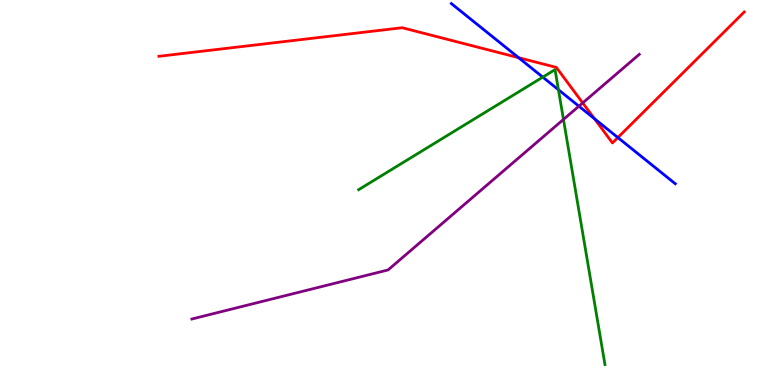[{'lines': ['blue', 'red'], 'intersections': [{'x': 6.69, 'y': 8.5}, {'x': 7.67, 'y': 6.92}, {'x': 7.97, 'y': 6.43}]}, {'lines': ['green', 'red'], 'intersections': []}, {'lines': ['purple', 'red'], 'intersections': [{'x': 7.52, 'y': 7.33}]}, {'lines': ['blue', 'green'], 'intersections': [{'x': 7.0, 'y': 8.0}, {'x': 7.21, 'y': 7.67}]}, {'lines': ['blue', 'purple'], 'intersections': [{'x': 7.47, 'y': 7.24}]}, {'lines': ['green', 'purple'], 'intersections': [{'x': 7.27, 'y': 6.9}]}]